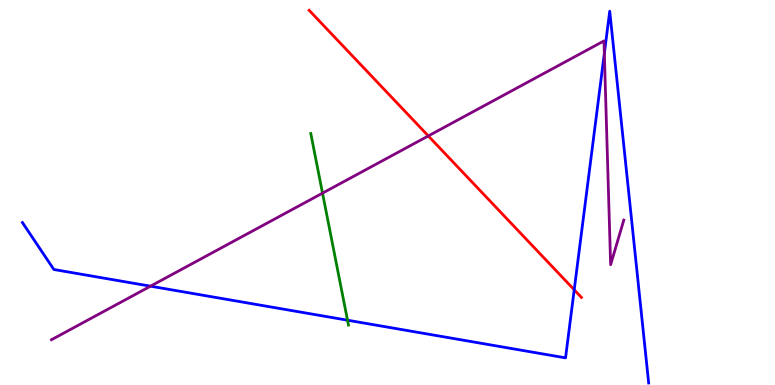[{'lines': ['blue', 'red'], 'intersections': [{'x': 7.41, 'y': 2.47}]}, {'lines': ['green', 'red'], 'intersections': []}, {'lines': ['purple', 'red'], 'intersections': [{'x': 5.53, 'y': 6.47}]}, {'lines': ['blue', 'green'], 'intersections': [{'x': 4.48, 'y': 1.68}]}, {'lines': ['blue', 'purple'], 'intersections': [{'x': 1.94, 'y': 2.57}, {'x': 7.8, 'y': 8.61}]}, {'lines': ['green', 'purple'], 'intersections': [{'x': 4.16, 'y': 4.98}]}]